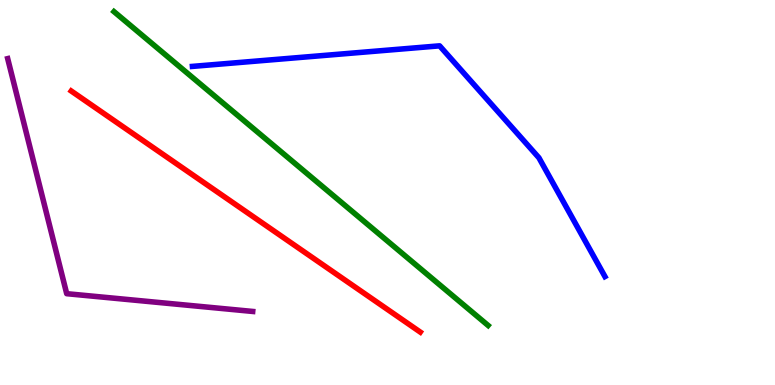[{'lines': ['blue', 'red'], 'intersections': []}, {'lines': ['green', 'red'], 'intersections': []}, {'lines': ['purple', 'red'], 'intersections': []}, {'lines': ['blue', 'green'], 'intersections': []}, {'lines': ['blue', 'purple'], 'intersections': []}, {'lines': ['green', 'purple'], 'intersections': []}]